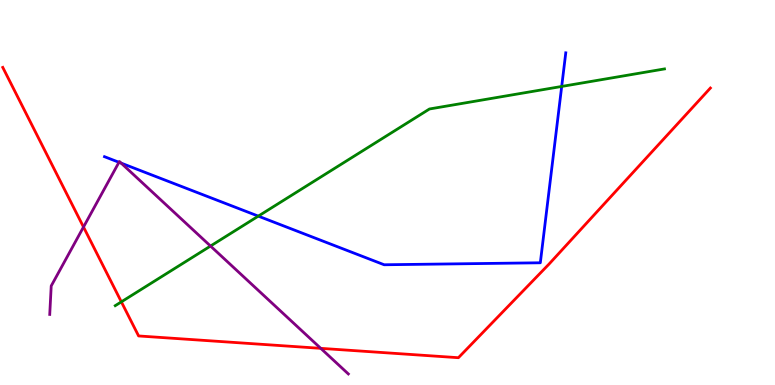[{'lines': ['blue', 'red'], 'intersections': []}, {'lines': ['green', 'red'], 'intersections': [{'x': 1.57, 'y': 2.16}]}, {'lines': ['purple', 'red'], 'intersections': [{'x': 1.08, 'y': 4.1}, {'x': 4.14, 'y': 0.952}]}, {'lines': ['blue', 'green'], 'intersections': [{'x': 3.33, 'y': 4.39}, {'x': 7.25, 'y': 7.75}]}, {'lines': ['blue', 'purple'], 'intersections': [{'x': 1.54, 'y': 5.78}, {'x': 1.56, 'y': 5.76}]}, {'lines': ['green', 'purple'], 'intersections': [{'x': 2.72, 'y': 3.61}]}]